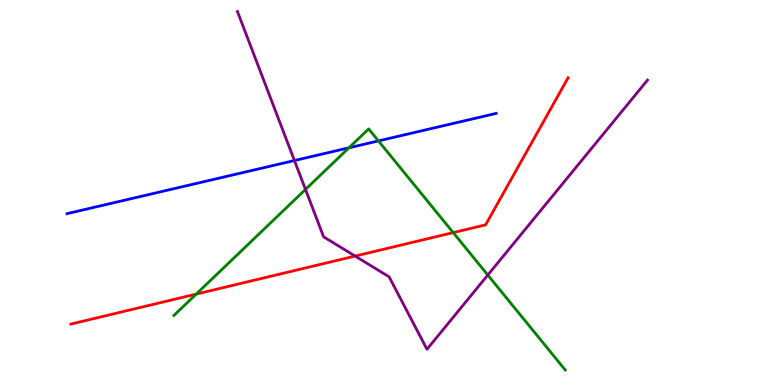[{'lines': ['blue', 'red'], 'intersections': []}, {'lines': ['green', 'red'], 'intersections': [{'x': 2.53, 'y': 2.36}, {'x': 5.85, 'y': 3.96}]}, {'lines': ['purple', 'red'], 'intersections': [{'x': 4.58, 'y': 3.35}]}, {'lines': ['blue', 'green'], 'intersections': [{'x': 4.5, 'y': 6.16}, {'x': 4.88, 'y': 6.34}]}, {'lines': ['blue', 'purple'], 'intersections': [{'x': 3.8, 'y': 5.83}]}, {'lines': ['green', 'purple'], 'intersections': [{'x': 3.94, 'y': 5.08}, {'x': 6.29, 'y': 2.86}]}]